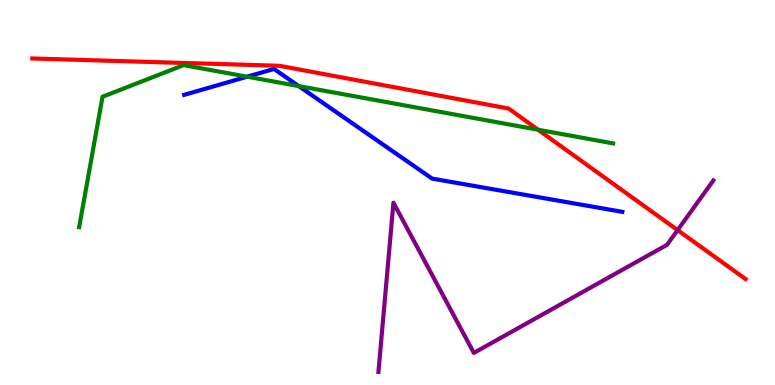[{'lines': ['blue', 'red'], 'intersections': []}, {'lines': ['green', 'red'], 'intersections': [{'x': 6.94, 'y': 6.63}]}, {'lines': ['purple', 'red'], 'intersections': [{'x': 8.74, 'y': 4.02}]}, {'lines': ['blue', 'green'], 'intersections': [{'x': 3.19, 'y': 8.01}, {'x': 3.85, 'y': 7.76}]}, {'lines': ['blue', 'purple'], 'intersections': []}, {'lines': ['green', 'purple'], 'intersections': []}]